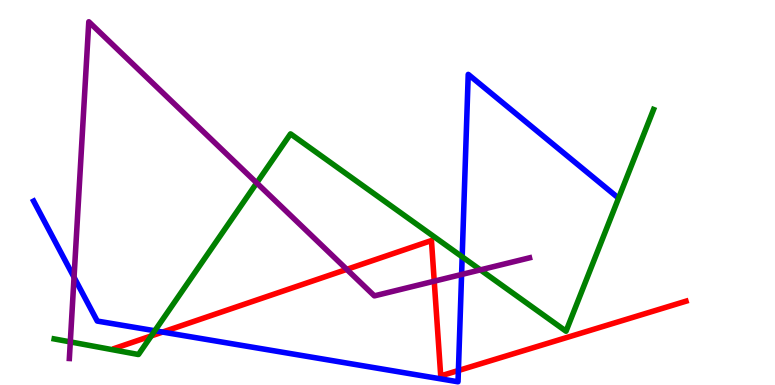[{'lines': ['blue', 'red'], 'intersections': [{'x': 2.1, 'y': 1.37}, {'x': 5.91, 'y': 0.376}]}, {'lines': ['green', 'red'], 'intersections': [{'x': 1.95, 'y': 1.27}]}, {'lines': ['purple', 'red'], 'intersections': [{'x': 4.47, 'y': 3.0}, {'x': 5.6, 'y': 2.7}]}, {'lines': ['blue', 'green'], 'intersections': [{'x': 2.0, 'y': 1.41}, {'x': 5.96, 'y': 3.33}]}, {'lines': ['blue', 'purple'], 'intersections': [{'x': 0.955, 'y': 2.8}, {'x': 5.96, 'y': 2.87}]}, {'lines': ['green', 'purple'], 'intersections': [{'x': 0.907, 'y': 1.12}, {'x': 3.31, 'y': 5.25}, {'x': 6.2, 'y': 2.99}]}]